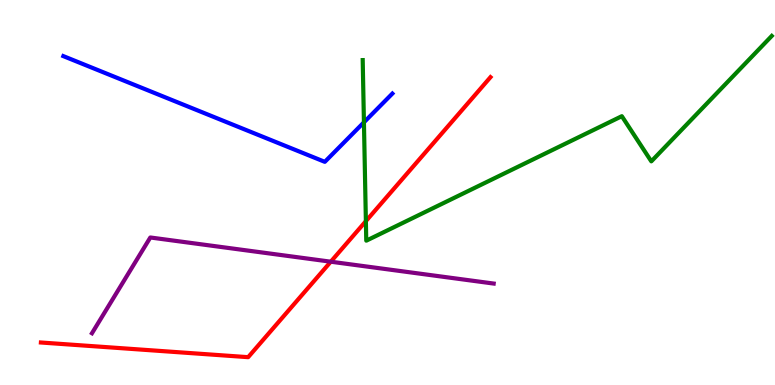[{'lines': ['blue', 'red'], 'intersections': []}, {'lines': ['green', 'red'], 'intersections': [{'x': 4.72, 'y': 4.26}]}, {'lines': ['purple', 'red'], 'intersections': [{'x': 4.27, 'y': 3.2}]}, {'lines': ['blue', 'green'], 'intersections': [{'x': 4.7, 'y': 6.82}]}, {'lines': ['blue', 'purple'], 'intersections': []}, {'lines': ['green', 'purple'], 'intersections': []}]